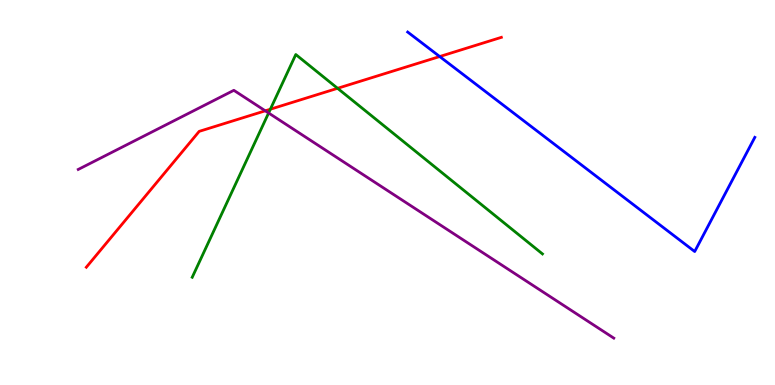[{'lines': ['blue', 'red'], 'intersections': [{'x': 5.67, 'y': 8.53}]}, {'lines': ['green', 'red'], 'intersections': [{'x': 3.49, 'y': 7.16}, {'x': 4.36, 'y': 7.71}]}, {'lines': ['purple', 'red'], 'intersections': [{'x': 3.42, 'y': 7.12}]}, {'lines': ['blue', 'green'], 'intersections': []}, {'lines': ['blue', 'purple'], 'intersections': []}, {'lines': ['green', 'purple'], 'intersections': [{'x': 3.47, 'y': 7.07}]}]